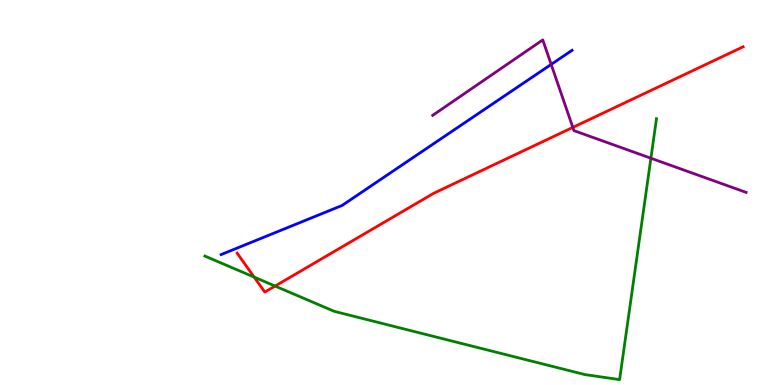[{'lines': ['blue', 'red'], 'intersections': []}, {'lines': ['green', 'red'], 'intersections': [{'x': 3.28, 'y': 2.8}, {'x': 3.55, 'y': 2.57}]}, {'lines': ['purple', 'red'], 'intersections': [{'x': 7.39, 'y': 6.69}]}, {'lines': ['blue', 'green'], 'intersections': []}, {'lines': ['blue', 'purple'], 'intersections': [{'x': 7.11, 'y': 8.33}]}, {'lines': ['green', 'purple'], 'intersections': [{'x': 8.4, 'y': 5.89}]}]